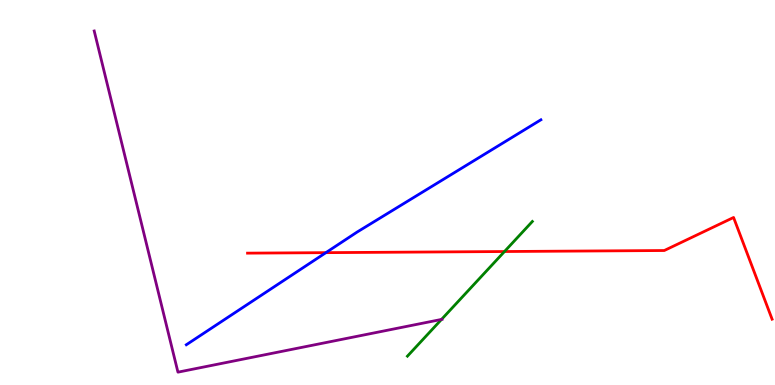[{'lines': ['blue', 'red'], 'intersections': [{'x': 4.21, 'y': 3.44}]}, {'lines': ['green', 'red'], 'intersections': [{'x': 6.51, 'y': 3.47}]}, {'lines': ['purple', 'red'], 'intersections': []}, {'lines': ['blue', 'green'], 'intersections': []}, {'lines': ['blue', 'purple'], 'intersections': []}, {'lines': ['green', 'purple'], 'intersections': [{'x': 5.7, 'y': 1.7}]}]